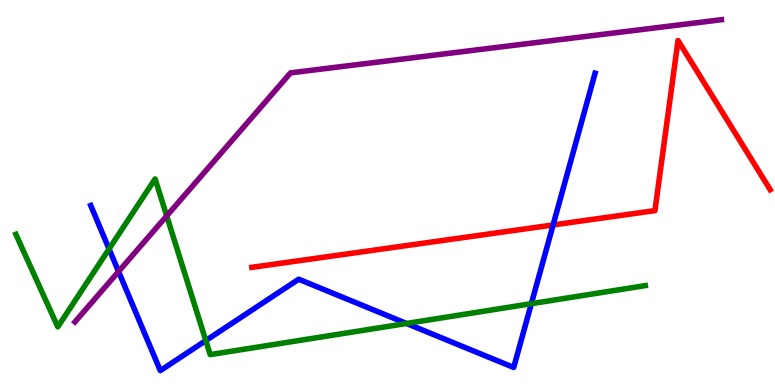[{'lines': ['blue', 'red'], 'intersections': [{'x': 7.14, 'y': 4.16}]}, {'lines': ['green', 'red'], 'intersections': []}, {'lines': ['purple', 'red'], 'intersections': []}, {'lines': ['blue', 'green'], 'intersections': [{'x': 1.41, 'y': 3.53}, {'x': 2.66, 'y': 1.15}, {'x': 5.25, 'y': 1.6}, {'x': 6.86, 'y': 2.11}]}, {'lines': ['blue', 'purple'], 'intersections': [{'x': 1.53, 'y': 2.95}]}, {'lines': ['green', 'purple'], 'intersections': [{'x': 2.15, 'y': 4.39}]}]